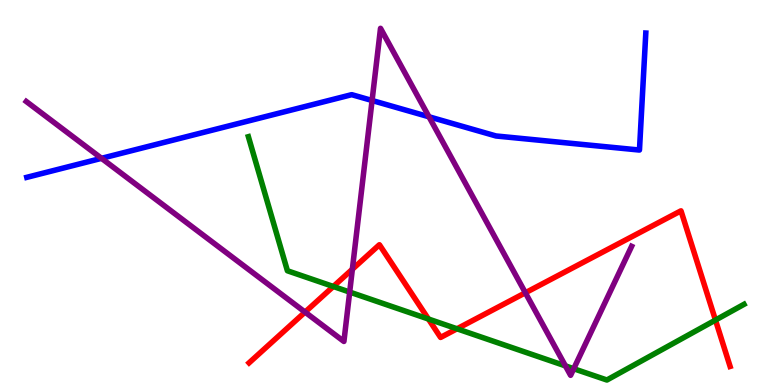[{'lines': ['blue', 'red'], 'intersections': []}, {'lines': ['green', 'red'], 'intersections': [{'x': 4.3, 'y': 2.56}, {'x': 5.53, 'y': 1.71}, {'x': 5.9, 'y': 1.46}, {'x': 9.23, 'y': 1.69}]}, {'lines': ['purple', 'red'], 'intersections': [{'x': 3.94, 'y': 1.89}, {'x': 4.55, 'y': 3.01}, {'x': 6.78, 'y': 2.4}]}, {'lines': ['blue', 'green'], 'intersections': []}, {'lines': ['blue', 'purple'], 'intersections': [{'x': 1.31, 'y': 5.89}, {'x': 4.8, 'y': 7.39}, {'x': 5.54, 'y': 6.97}]}, {'lines': ['green', 'purple'], 'intersections': [{'x': 4.51, 'y': 2.41}, {'x': 7.3, 'y': 0.496}, {'x': 7.4, 'y': 0.423}]}]